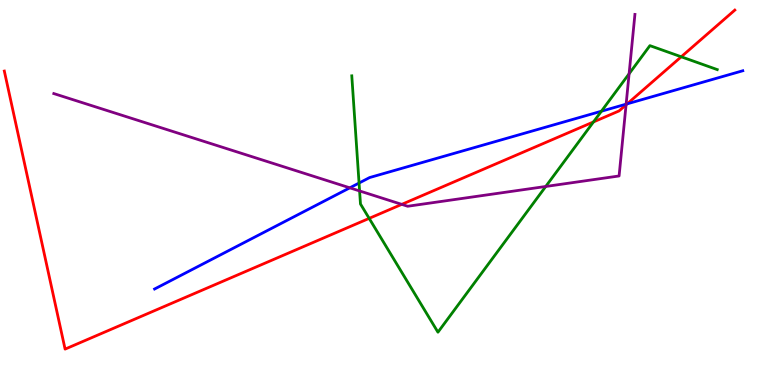[{'lines': ['blue', 'red'], 'intersections': [{'x': 8.09, 'y': 7.3}]}, {'lines': ['green', 'red'], 'intersections': [{'x': 4.76, 'y': 4.33}, {'x': 7.66, 'y': 6.83}, {'x': 8.79, 'y': 8.53}]}, {'lines': ['purple', 'red'], 'intersections': [{'x': 5.18, 'y': 4.69}, {'x': 8.08, 'y': 7.28}]}, {'lines': ['blue', 'green'], 'intersections': [{'x': 4.63, 'y': 5.25}, {'x': 7.76, 'y': 7.11}]}, {'lines': ['blue', 'purple'], 'intersections': [{'x': 4.51, 'y': 5.12}, {'x': 8.08, 'y': 7.29}]}, {'lines': ['green', 'purple'], 'intersections': [{'x': 4.64, 'y': 5.04}, {'x': 7.04, 'y': 5.16}, {'x': 8.12, 'y': 8.08}]}]